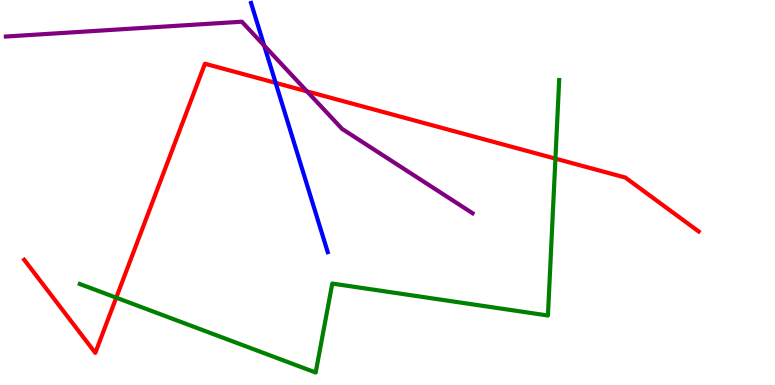[{'lines': ['blue', 'red'], 'intersections': [{'x': 3.56, 'y': 7.85}]}, {'lines': ['green', 'red'], 'intersections': [{'x': 1.5, 'y': 2.27}, {'x': 7.17, 'y': 5.88}]}, {'lines': ['purple', 'red'], 'intersections': [{'x': 3.96, 'y': 7.63}]}, {'lines': ['blue', 'green'], 'intersections': []}, {'lines': ['blue', 'purple'], 'intersections': [{'x': 3.41, 'y': 8.82}]}, {'lines': ['green', 'purple'], 'intersections': []}]